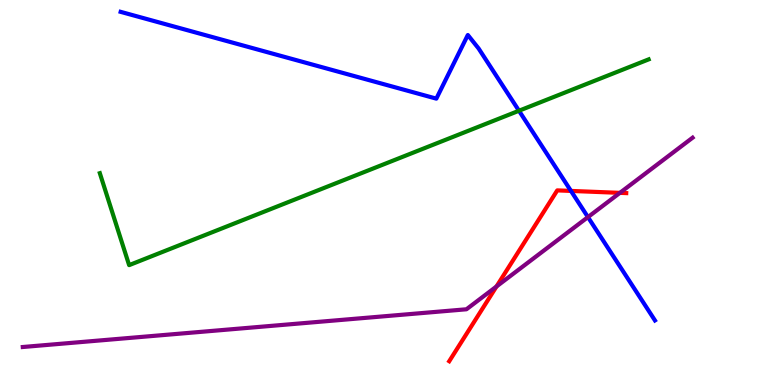[{'lines': ['blue', 'red'], 'intersections': [{'x': 7.37, 'y': 5.04}]}, {'lines': ['green', 'red'], 'intersections': []}, {'lines': ['purple', 'red'], 'intersections': [{'x': 6.41, 'y': 2.56}, {'x': 8.0, 'y': 4.99}]}, {'lines': ['blue', 'green'], 'intersections': [{'x': 6.7, 'y': 7.12}]}, {'lines': ['blue', 'purple'], 'intersections': [{'x': 7.59, 'y': 4.36}]}, {'lines': ['green', 'purple'], 'intersections': []}]